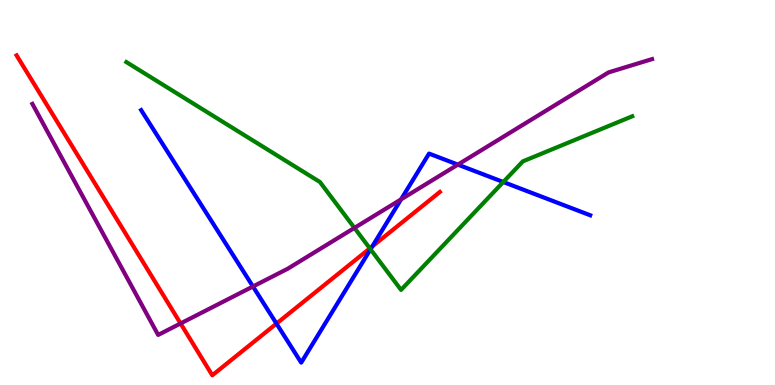[{'lines': ['blue', 'red'], 'intersections': [{'x': 3.57, 'y': 1.59}, {'x': 4.8, 'y': 3.6}]}, {'lines': ['green', 'red'], 'intersections': [{'x': 4.77, 'y': 3.55}]}, {'lines': ['purple', 'red'], 'intersections': [{'x': 2.33, 'y': 1.6}]}, {'lines': ['blue', 'green'], 'intersections': [{'x': 4.78, 'y': 3.52}, {'x': 6.49, 'y': 5.27}]}, {'lines': ['blue', 'purple'], 'intersections': [{'x': 3.26, 'y': 2.56}, {'x': 5.17, 'y': 4.82}, {'x': 5.91, 'y': 5.72}]}, {'lines': ['green', 'purple'], 'intersections': [{'x': 4.57, 'y': 4.08}]}]